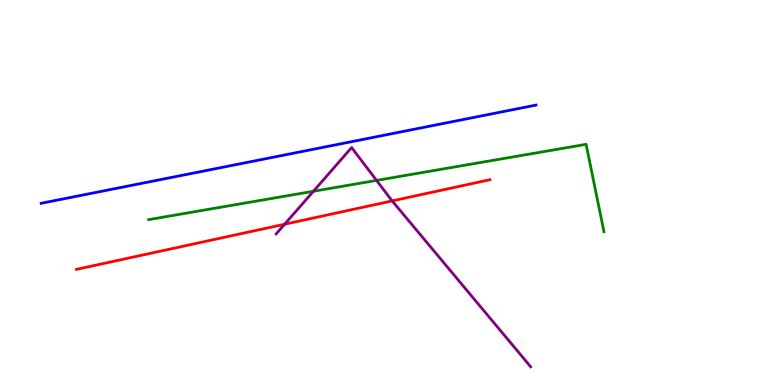[{'lines': ['blue', 'red'], 'intersections': []}, {'lines': ['green', 'red'], 'intersections': []}, {'lines': ['purple', 'red'], 'intersections': [{'x': 3.67, 'y': 4.18}, {'x': 5.06, 'y': 4.78}]}, {'lines': ['blue', 'green'], 'intersections': []}, {'lines': ['blue', 'purple'], 'intersections': []}, {'lines': ['green', 'purple'], 'intersections': [{'x': 4.04, 'y': 5.03}, {'x': 4.86, 'y': 5.31}]}]